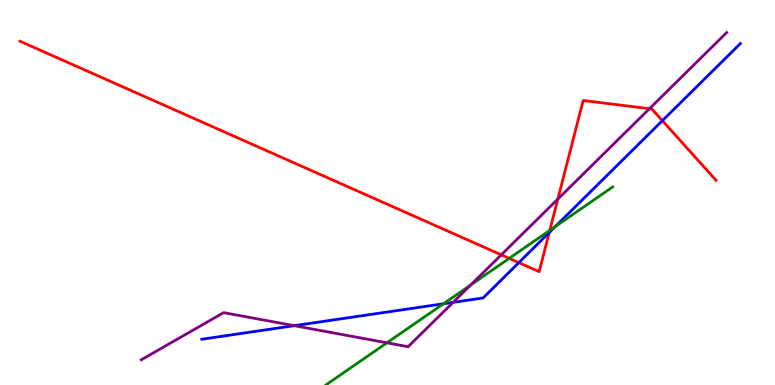[{'lines': ['blue', 'red'], 'intersections': [{'x': 6.69, 'y': 3.18}, {'x': 7.09, 'y': 3.96}, {'x': 8.55, 'y': 6.87}]}, {'lines': ['green', 'red'], 'intersections': [{'x': 6.57, 'y': 3.29}, {'x': 7.09, 'y': 4.02}]}, {'lines': ['purple', 'red'], 'intersections': [{'x': 6.47, 'y': 3.38}, {'x': 7.2, 'y': 4.83}, {'x': 8.38, 'y': 7.18}]}, {'lines': ['blue', 'green'], 'intersections': [{'x': 5.72, 'y': 2.11}, {'x': 7.16, 'y': 4.12}]}, {'lines': ['blue', 'purple'], 'intersections': [{'x': 3.8, 'y': 1.54}, {'x': 5.85, 'y': 2.15}]}, {'lines': ['green', 'purple'], 'intersections': [{'x': 4.99, 'y': 1.1}, {'x': 6.07, 'y': 2.6}]}]